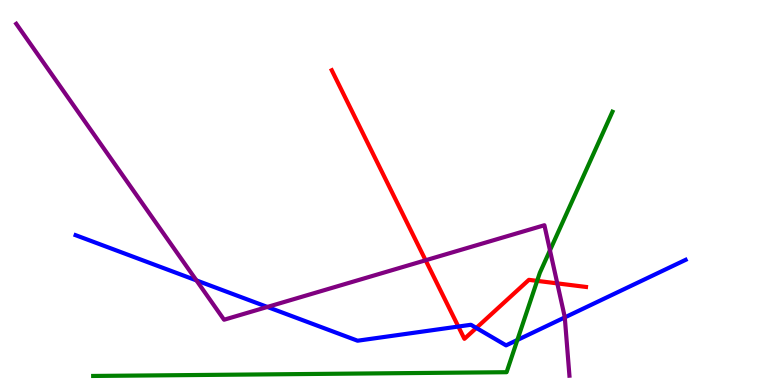[{'lines': ['blue', 'red'], 'intersections': [{'x': 5.91, 'y': 1.52}, {'x': 6.15, 'y': 1.48}]}, {'lines': ['green', 'red'], 'intersections': [{'x': 6.93, 'y': 2.7}]}, {'lines': ['purple', 'red'], 'intersections': [{'x': 5.49, 'y': 3.24}, {'x': 7.19, 'y': 2.64}]}, {'lines': ['blue', 'green'], 'intersections': [{'x': 6.68, 'y': 1.17}]}, {'lines': ['blue', 'purple'], 'intersections': [{'x': 2.53, 'y': 2.72}, {'x': 3.45, 'y': 2.03}, {'x': 7.29, 'y': 1.76}]}, {'lines': ['green', 'purple'], 'intersections': [{'x': 7.1, 'y': 3.5}]}]